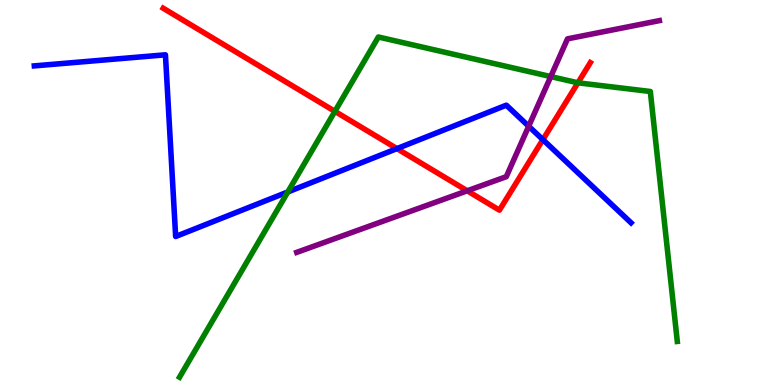[{'lines': ['blue', 'red'], 'intersections': [{'x': 5.12, 'y': 6.14}, {'x': 7.0, 'y': 6.37}]}, {'lines': ['green', 'red'], 'intersections': [{'x': 4.32, 'y': 7.11}, {'x': 7.46, 'y': 7.85}]}, {'lines': ['purple', 'red'], 'intersections': [{'x': 6.03, 'y': 5.04}]}, {'lines': ['blue', 'green'], 'intersections': [{'x': 3.71, 'y': 5.01}]}, {'lines': ['blue', 'purple'], 'intersections': [{'x': 6.82, 'y': 6.72}]}, {'lines': ['green', 'purple'], 'intersections': [{'x': 7.11, 'y': 8.01}]}]